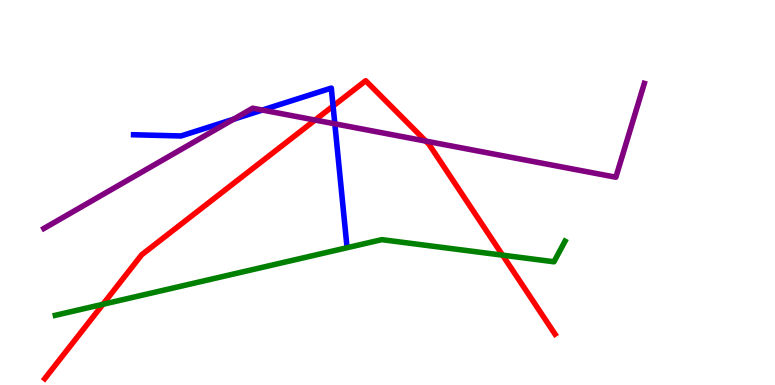[{'lines': ['blue', 'red'], 'intersections': [{'x': 4.3, 'y': 7.24}]}, {'lines': ['green', 'red'], 'intersections': [{'x': 1.33, 'y': 2.1}, {'x': 6.49, 'y': 3.37}]}, {'lines': ['purple', 'red'], 'intersections': [{'x': 4.07, 'y': 6.88}, {'x': 5.49, 'y': 6.33}]}, {'lines': ['blue', 'green'], 'intersections': []}, {'lines': ['blue', 'purple'], 'intersections': [{'x': 3.01, 'y': 6.9}, {'x': 3.39, 'y': 7.14}, {'x': 4.32, 'y': 6.78}]}, {'lines': ['green', 'purple'], 'intersections': []}]